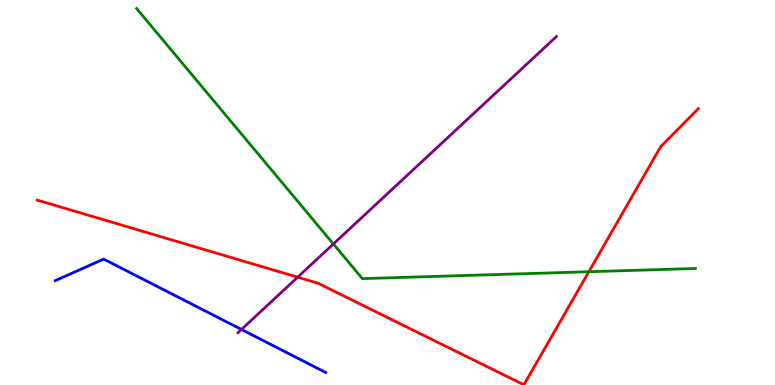[{'lines': ['blue', 'red'], 'intersections': []}, {'lines': ['green', 'red'], 'intersections': [{'x': 7.6, 'y': 2.94}]}, {'lines': ['purple', 'red'], 'intersections': [{'x': 3.84, 'y': 2.8}]}, {'lines': ['blue', 'green'], 'intersections': []}, {'lines': ['blue', 'purple'], 'intersections': [{'x': 3.12, 'y': 1.44}]}, {'lines': ['green', 'purple'], 'intersections': [{'x': 4.3, 'y': 3.66}]}]